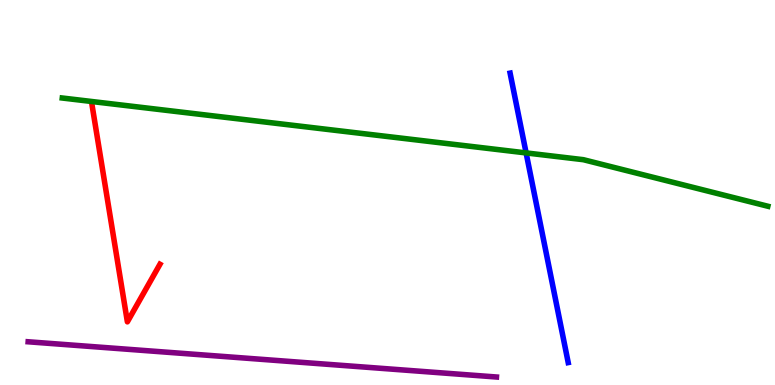[{'lines': ['blue', 'red'], 'intersections': []}, {'lines': ['green', 'red'], 'intersections': []}, {'lines': ['purple', 'red'], 'intersections': []}, {'lines': ['blue', 'green'], 'intersections': [{'x': 6.79, 'y': 6.03}]}, {'lines': ['blue', 'purple'], 'intersections': []}, {'lines': ['green', 'purple'], 'intersections': []}]